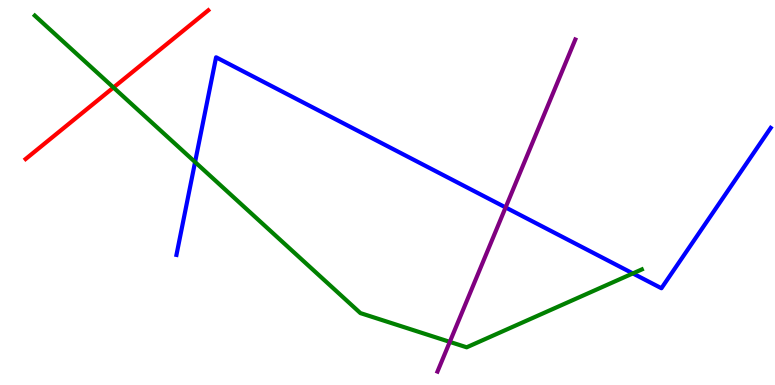[{'lines': ['blue', 'red'], 'intersections': []}, {'lines': ['green', 'red'], 'intersections': [{'x': 1.46, 'y': 7.73}]}, {'lines': ['purple', 'red'], 'intersections': []}, {'lines': ['blue', 'green'], 'intersections': [{'x': 2.52, 'y': 5.79}, {'x': 8.17, 'y': 2.9}]}, {'lines': ['blue', 'purple'], 'intersections': [{'x': 6.52, 'y': 4.61}]}, {'lines': ['green', 'purple'], 'intersections': [{'x': 5.8, 'y': 1.12}]}]